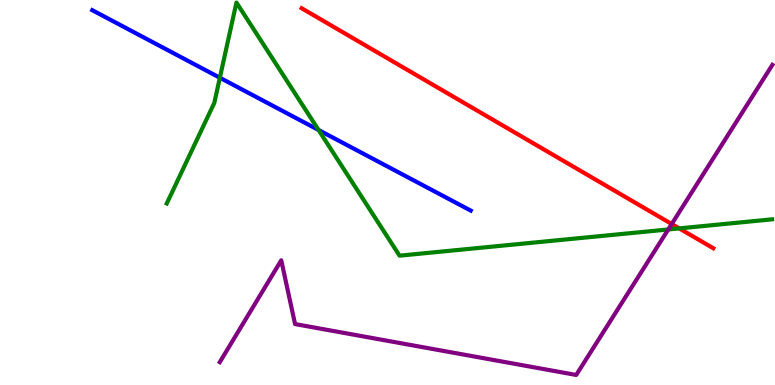[{'lines': ['blue', 'red'], 'intersections': []}, {'lines': ['green', 'red'], 'intersections': [{'x': 8.76, 'y': 4.07}]}, {'lines': ['purple', 'red'], 'intersections': [{'x': 8.67, 'y': 4.18}]}, {'lines': ['blue', 'green'], 'intersections': [{'x': 2.84, 'y': 7.98}, {'x': 4.11, 'y': 6.62}]}, {'lines': ['blue', 'purple'], 'intersections': []}, {'lines': ['green', 'purple'], 'intersections': [{'x': 8.62, 'y': 4.04}]}]